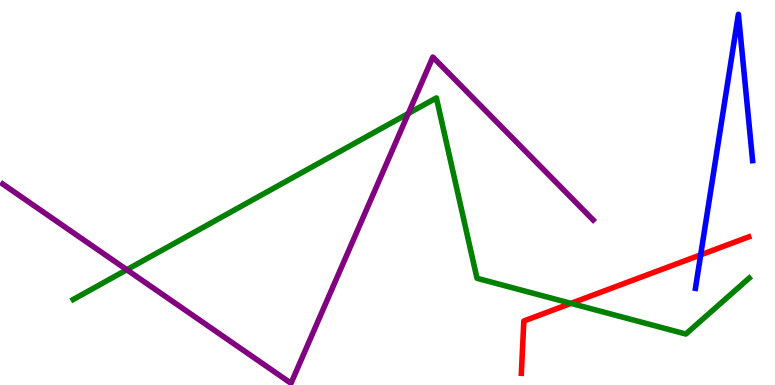[{'lines': ['blue', 'red'], 'intersections': [{'x': 9.04, 'y': 3.38}]}, {'lines': ['green', 'red'], 'intersections': [{'x': 7.37, 'y': 2.12}]}, {'lines': ['purple', 'red'], 'intersections': []}, {'lines': ['blue', 'green'], 'intersections': []}, {'lines': ['blue', 'purple'], 'intersections': []}, {'lines': ['green', 'purple'], 'intersections': [{'x': 1.64, 'y': 2.99}, {'x': 5.27, 'y': 7.05}]}]